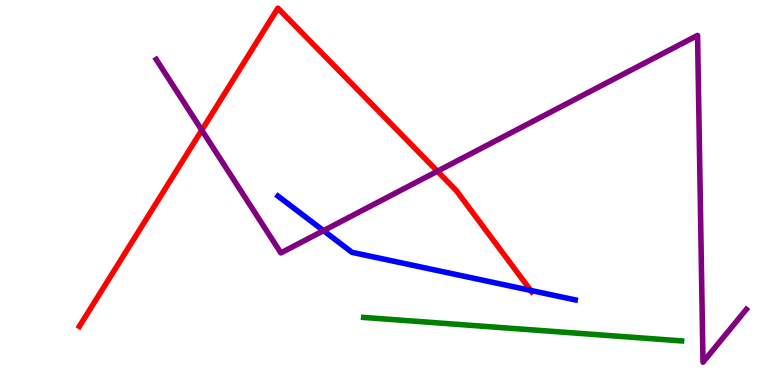[{'lines': ['blue', 'red'], 'intersections': [{'x': 6.85, 'y': 2.46}]}, {'lines': ['green', 'red'], 'intersections': []}, {'lines': ['purple', 'red'], 'intersections': [{'x': 2.6, 'y': 6.62}, {'x': 5.64, 'y': 5.55}]}, {'lines': ['blue', 'green'], 'intersections': []}, {'lines': ['blue', 'purple'], 'intersections': [{'x': 4.17, 'y': 4.01}]}, {'lines': ['green', 'purple'], 'intersections': []}]